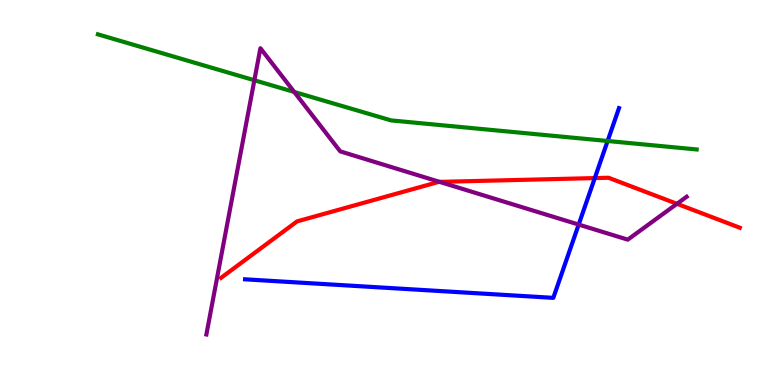[{'lines': ['blue', 'red'], 'intersections': [{'x': 7.67, 'y': 5.37}]}, {'lines': ['green', 'red'], 'intersections': []}, {'lines': ['purple', 'red'], 'intersections': [{'x': 5.67, 'y': 5.28}, {'x': 8.74, 'y': 4.71}]}, {'lines': ['blue', 'green'], 'intersections': [{'x': 7.84, 'y': 6.34}]}, {'lines': ['blue', 'purple'], 'intersections': [{'x': 7.47, 'y': 4.17}]}, {'lines': ['green', 'purple'], 'intersections': [{'x': 3.28, 'y': 7.92}, {'x': 3.8, 'y': 7.61}]}]